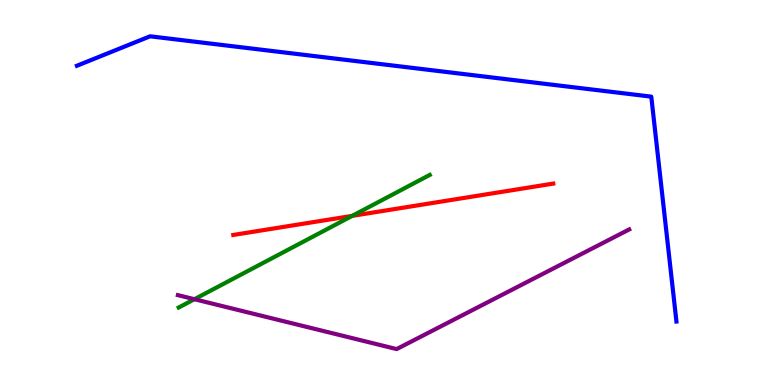[{'lines': ['blue', 'red'], 'intersections': []}, {'lines': ['green', 'red'], 'intersections': [{'x': 4.54, 'y': 4.39}]}, {'lines': ['purple', 'red'], 'intersections': []}, {'lines': ['blue', 'green'], 'intersections': []}, {'lines': ['blue', 'purple'], 'intersections': []}, {'lines': ['green', 'purple'], 'intersections': [{'x': 2.51, 'y': 2.23}]}]